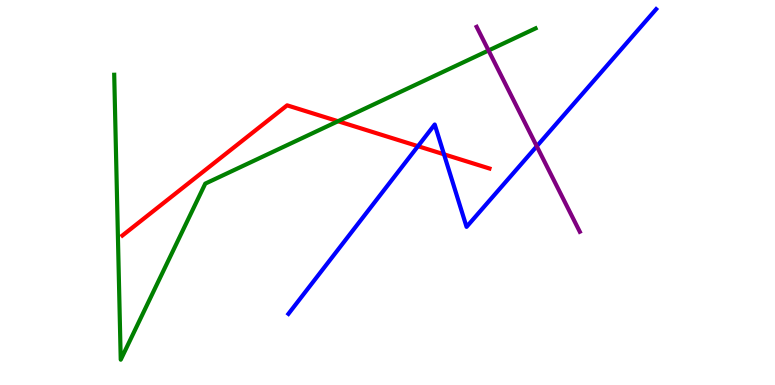[{'lines': ['blue', 'red'], 'intersections': [{'x': 5.39, 'y': 6.2}, {'x': 5.73, 'y': 5.99}]}, {'lines': ['green', 'red'], 'intersections': [{'x': 4.36, 'y': 6.85}]}, {'lines': ['purple', 'red'], 'intersections': []}, {'lines': ['blue', 'green'], 'intersections': []}, {'lines': ['blue', 'purple'], 'intersections': [{'x': 6.93, 'y': 6.2}]}, {'lines': ['green', 'purple'], 'intersections': [{'x': 6.3, 'y': 8.69}]}]